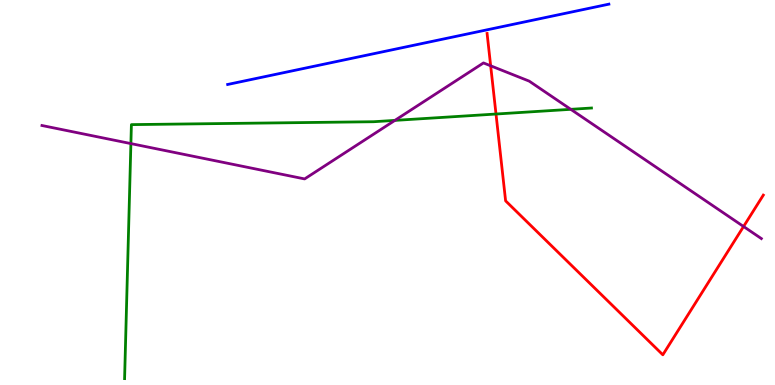[{'lines': ['blue', 'red'], 'intersections': []}, {'lines': ['green', 'red'], 'intersections': [{'x': 6.4, 'y': 7.04}]}, {'lines': ['purple', 'red'], 'intersections': [{'x': 6.33, 'y': 8.29}, {'x': 9.59, 'y': 4.12}]}, {'lines': ['blue', 'green'], 'intersections': []}, {'lines': ['blue', 'purple'], 'intersections': []}, {'lines': ['green', 'purple'], 'intersections': [{'x': 1.69, 'y': 6.27}, {'x': 5.1, 'y': 6.87}, {'x': 7.36, 'y': 7.16}]}]